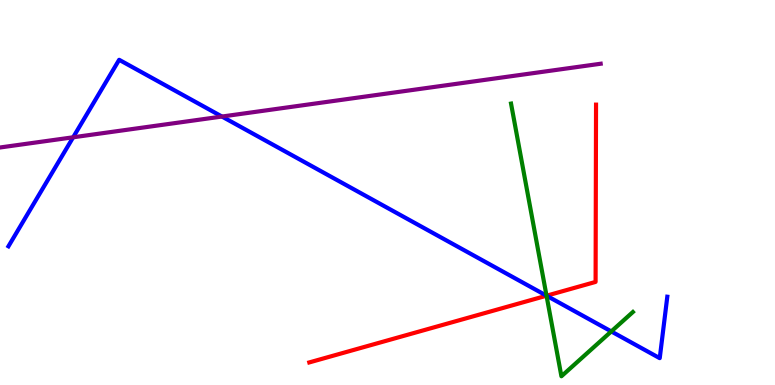[{'lines': ['blue', 'red'], 'intersections': [{'x': 7.05, 'y': 2.32}]}, {'lines': ['green', 'red'], 'intersections': [{'x': 7.05, 'y': 2.32}]}, {'lines': ['purple', 'red'], 'intersections': []}, {'lines': ['blue', 'green'], 'intersections': [{'x': 7.05, 'y': 2.32}, {'x': 7.89, 'y': 1.39}]}, {'lines': ['blue', 'purple'], 'intersections': [{'x': 0.944, 'y': 6.43}, {'x': 2.86, 'y': 6.97}]}, {'lines': ['green', 'purple'], 'intersections': []}]